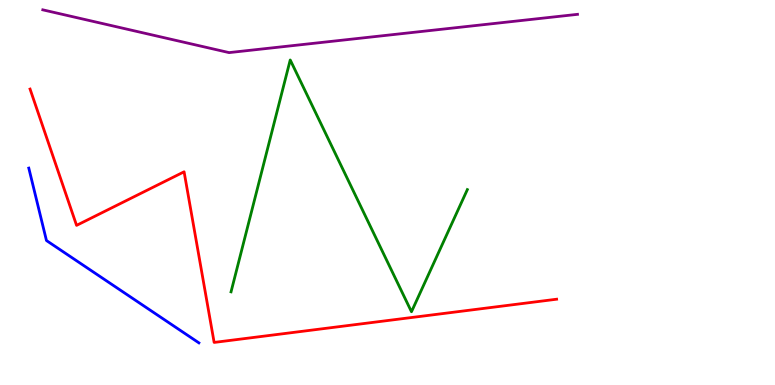[{'lines': ['blue', 'red'], 'intersections': []}, {'lines': ['green', 'red'], 'intersections': []}, {'lines': ['purple', 'red'], 'intersections': []}, {'lines': ['blue', 'green'], 'intersections': []}, {'lines': ['blue', 'purple'], 'intersections': []}, {'lines': ['green', 'purple'], 'intersections': []}]